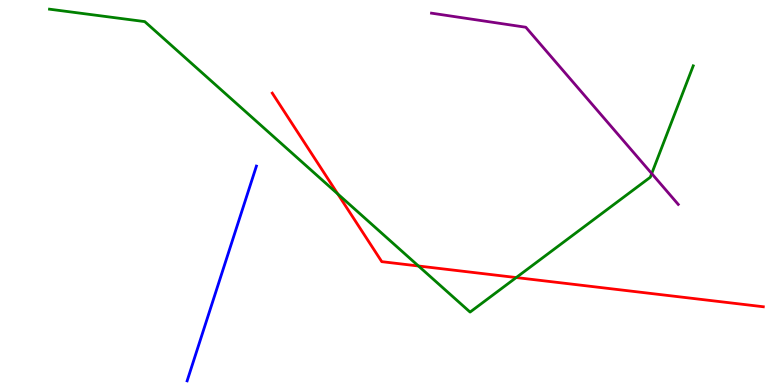[{'lines': ['blue', 'red'], 'intersections': []}, {'lines': ['green', 'red'], 'intersections': [{'x': 4.36, 'y': 4.96}, {'x': 5.4, 'y': 3.09}, {'x': 6.66, 'y': 2.79}]}, {'lines': ['purple', 'red'], 'intersections': []}, {'lines': ['blue', 'green'], 'intersections': []}, {'lines': ['blue', 'purple'], 'intersections': []}, {'lines': ['green', 'purple'], 'intersections': [{'x': 8.41, 'y': 5.49}]}]